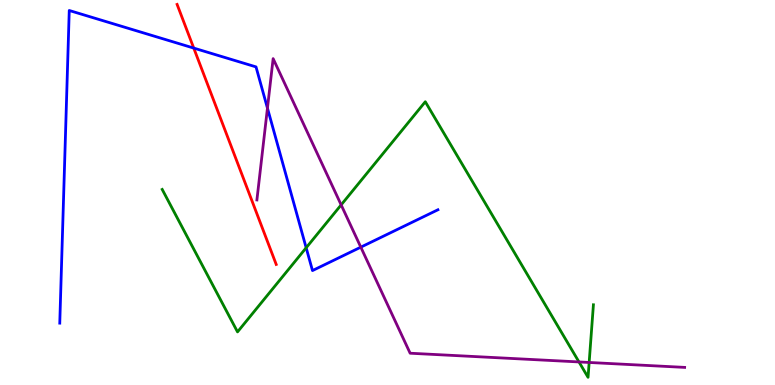[{'lines': ['blue', 'red'], 'intersections': [{'x': 2.5, 'y': 8.75}]}, {'lines': ['green', 'red'], 'intersections': []}, {'lines': ['purple', 'red'], 'intersections': []}, {'lines': ['blue', 'green'], 'intersections': [{'x': 3.95, 'y': 3.56}]}, {'lines': ['blue', 'purple'], 'intersections': [{'x': 3.45, 'y': 7.19}, {'x': 4.66, 'y': 3.58}]}, {'lines': ['green', 'purple'], 'intersections': [{'x': 4.4, 'y': 4.68}, {'x': 7.47, 'y': 0.599}, {'x': 7.6, 'y': 0.585}]}]